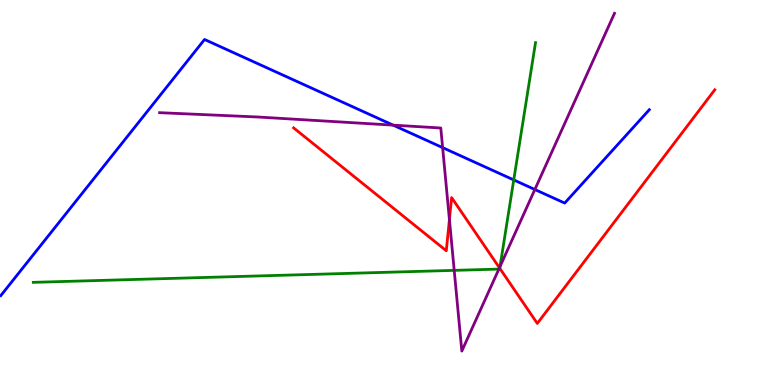[{'lines': ['blue', 'red'], 'intersections': []}, {'lines': ['green', 'red'], 'intersections': [{'x': 6.45, 'y': 3.03}]}, {'lines': ['purple', 'red'], 'intersections': [{'x': 5.8, 'y': 4.3}, {'x': 6.44, 'y': 3.04}]}, {'lines': ['blue', 'green'], 'intersections': [{'x': 6.63, 'y': 5.33}]}, {'lines': ['blue', 'purple'], 'intersections': [{'x': 5.07, 'y': 6.75}, {'x': 5.71, 'y': 6.17}, {'x': 6.9, 'y': 5.08}]}, {'lines': ['green', 'purple'], 'intersections': [{'x': 5.86, 'y': 2.98}, {'x': 6.44, 'y': 3.01}, {'x': 6.45, 'y': 3.08}]}]